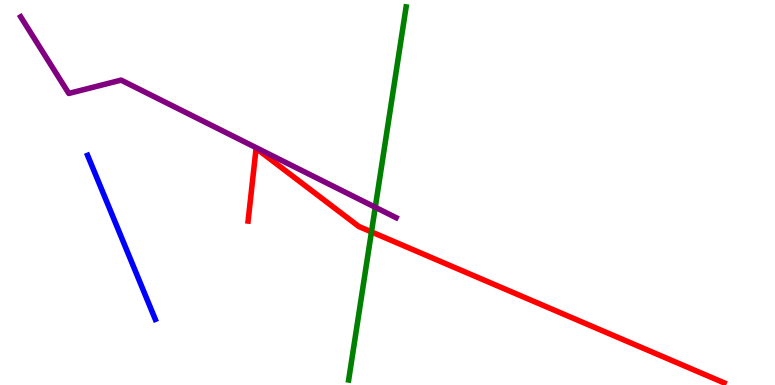[{'lines': ['blue', 'red'], 'intersections': []}, {'lines': ['green', 'red'], 'intersections': [{'x': 4.79, 'y': 3.98}]}, {'lines': ['purple', 'red'], 'intersections': []}, {'lines': ['blue', 'green'], 'intersections': []}, {'lines': ['blue', 'purple'], 'intersections': []}, {'lines': ['green', 'purple'], 'intersections': [{'x': 4.84, 'y': 4.62}]}]